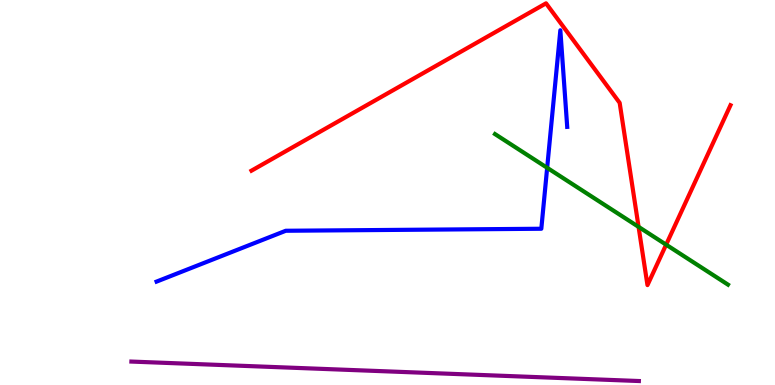[{'lines': ['blue', 'red'], 'intersections': []}, {'lines': ['green', 'red'], 'intersections': [{'x': 8.24, 'y': 4.11}, {'x': 8.6, 'y': 3.64}]}, {'lines': ['purple', 'red'], 'intersections': []}, {'lines': ['blue', 'green'], 'intersections': [{'x': 7.06, 'y': 5.64}]}, {'lines': ['blue', 'purple'], 'intersections': []}, {'lines': ['green', 'purple'], 'intersections': []}]